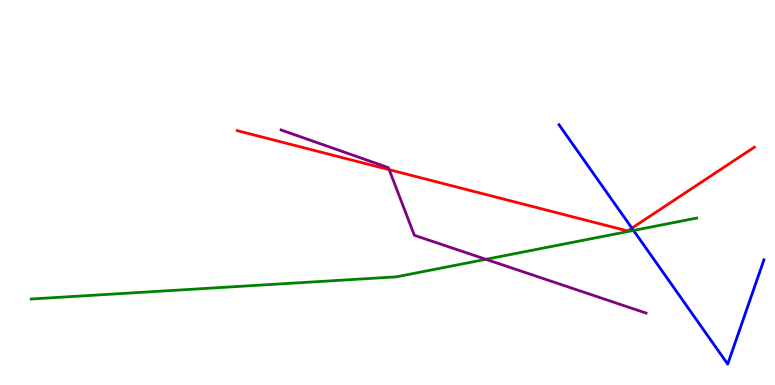[{'lines': ['blue', 'red'], 'intersections': [{'x': 8.15, 'y': 4.07}]}, {'lines': ['green', 'red'], 'intersections': []}, {'lines': ['purple', 'red'], 'intersections': [{'x': 5.02, 'y': 5.59}]}, {'lines': ['blue', 'green'], 'intersections': [{'x': 8.17, 'y': 4.01}]}, {'lines': ['blue', 'purple'], 'intersections': []}, {'lines': ['green', 'purple'], 'intersections': [{'x': 6.27, 'y': 3.26}]}]